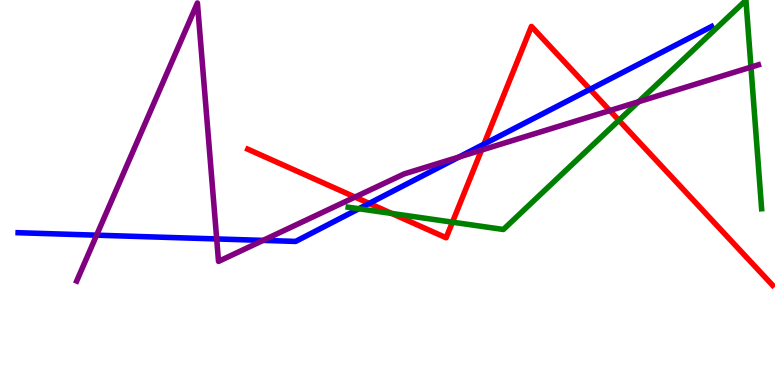[{'lines': ['blue', 'red'], 'intersections': [{'x': 4.76, 'y': 4.72}, {'x': 6.24, 'y': 6.26}, {'x': 7.61, 'y': 7.68}]}, {'lines': ['green', 'red'], 'intersections': [{'x': 5.05, 'y': 4.46}, {'x': 5.84, 'y': 4.23}, {'x': 7.99, 'y': 6.87}]}, {'lines': ['purple', 'red'], 'intersections': [{'x': 4.58, 'y': 4.88}, {'x': 6.21, 'y': 6.1}, {'x': 7.87, 'y': 7.13}]}, {'lines': ['blue', 'green'], 'intersections': [{'x': 4.63, 'y': 4.58}]}, {'lines': ['blue', 'purple'], 'intersections': [{'x': 1.25, 'y': 3.89}, {'x': 2.8, 'y': 3.79}, {'x': 3.39, 'y': 3.76}, {'x': 5.92, 'y': 5.92}]}, {'lines': ['green', 'purple'], 'intersections': [{'x': 8.24, 'y': 7.36}, {'x': 9.69, 'y': 8.26}]}]